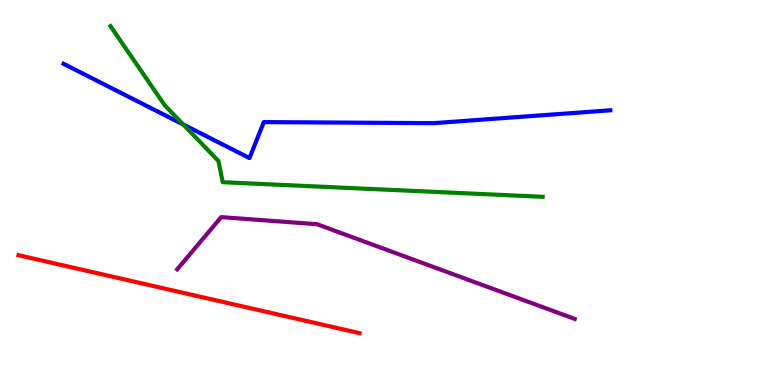[{'lines': ['blue', 'red'], 'intersections': []}, {'lines': ['green', 'red'], 'intersections': []}, {'lines': ['purple', 'red'], 'intersections': []}, {'lines': ['blue', 'green'], 'intersections': [{'x': 2.36, 'y': 6.77}]}, {'lines': ['blue', 'purple'], 'intersections': []}, {'lines': ['green', 'purple'], 'intersections': []}]